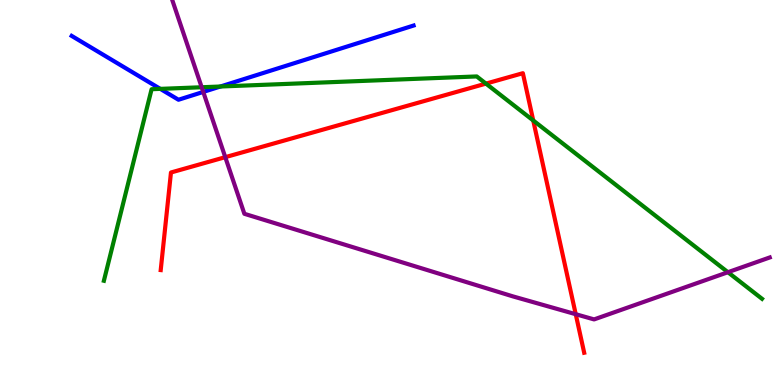[{'lines': ['blue', 'red'], 'intersections': []}, {'lines': ['green', 'red'], 'intersections': [{'x': 6.27, 'y': 7.83}, {'x': 6.88, 'y': 6.87}]}, {'lines': ['purple', 'red'], 'intersections': [{'x': 2.91, 'y': 5.92}, {'x': 7.43, 'y': 1.84}]}, {'lines': ['blue', 'green'], 'intersections': [{'x': 2.07, 'y': 7.69}, {'x': 2.84, 'y': 7.75}]}, {'lines': ['blue', 'purple'], 'intersections': [{'x': 2.62, 'y': 7.61}]}, {'lines': ['green', 'purple'], 'intersections': [{'x': 2.6, 'y': 7.73}, {'x': 9.39, 'y': 2.93}]}]